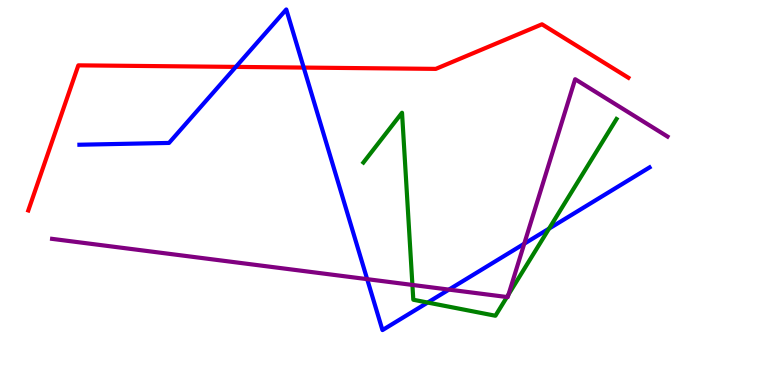[{'lines': ['blue', 'red'], 'intersections': [{'x': 3.04, 'y': 8.26}, {'x': 3.92, 'y': 8.24}]}, {'lines': ['green', 'red'], 'intersections': []}, {'lines': ['purple', 'red'], 'intersections': []}, {'lines': ['blue', 'green'], 'intersections': [{'x': 5.52, 'y': 2.14}, {'x': 7.08, 'y': 4.06}]}, {'lines': ['blue', 'purple'], 'intersections': [{'x': 4.74, 'y': 2.75}, {'x': 5.79, 'y': 2.48}, {'x': 6.76, 'y': 3.67}]}, {'lines': ['green', 'purple'], 'intersections': [{'x': 5.32, 'y': 2.6}, {'x': 6.54, 'y': 2.29}, {'x': 6.56, 'y': 2.35}]}]